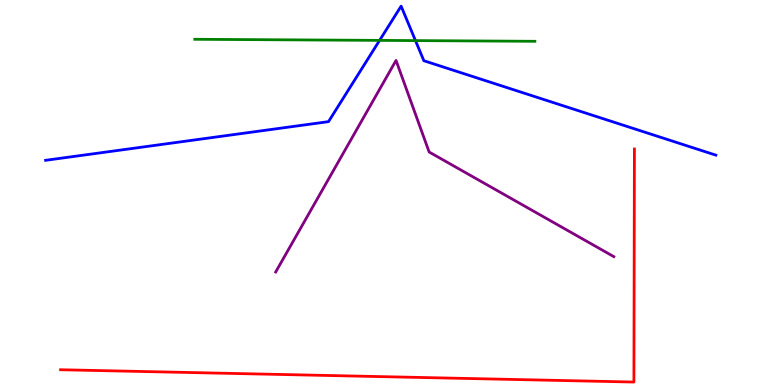[{'lines': ['blue', 'red'], 'intersections': []}, {'lines': ['green', 'red'], 'intersections': []}, {'lines': ['purple', 'red'], 'intersections': []}, {'lines': ['blue', 'green'], 'intersections': [{'x': 4.9, 'y': 8.95}, {'x': 5.36, 'y': 8.95}]}, {'lines': ['blue', 'purple'], 'intersections': []}, {'lines': ['green', 'purple'], 'intersections': []}]